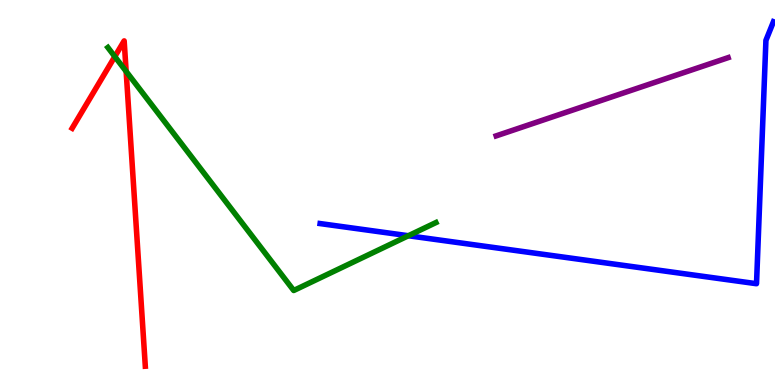[{'lines': ['blue', 'red'], 'intersections': []}, {'lines': ['green', 'red'], 'intersections': [{'x': 1.48, 'y': 8.53}, {'x': 1.63, 'y': 8.15}]}, {'lines': ['purple', 'red'], 'intersections': []}, {'lines': ['blue', 'green'], 'intersections': [{'x': 5.27, 'y': 3.88}]}, {'lines': ['blue', 'purple'], 'intersections': []}, {'lines': ['green', 'purple'], 'intersections': []}]